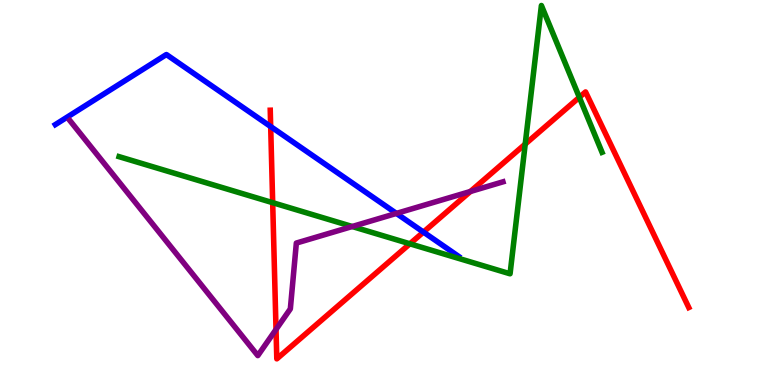[{'lines': ['blue', 'red'], 'intersections': [{'x': 3.49, 'y': 6.71}, {'x': 5.46, 'y': 3.97}]}, {'lines': ['green', 'red'], 'intersections': [{'x': 3.52, 'y': 4.74}, {'x': 5.29, 'y': 3.67}, {'x': 6.78, 'y': 6.26}, {'x': 7.48, 'y': 7.47}]}, {'lines': ['purple', 'red'], 'intersections': [{'x': 3.56, 'y': 1.44}, {'x': 6.07, 'y': 5.03}]}, {'lines': ['blue', 'green'], 'intersections': []}, {'lines': ['blue', 'purple'], 'intersections': [{'x': 5.11, 'y': 4.46}]}, {'lines': ['green', 'purple'], 'intersections': [{'x': 4.54, 'y': 4.12}]}]